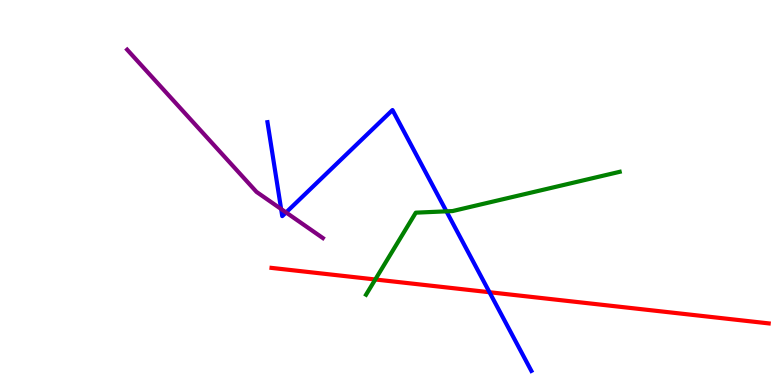[{'lines': ['blue', 'red'], 'intersections': [{'x': 6.32, 'y': 2.41}]}, {'lines': ['green', 'red'], 'intersections': [{'x': 4.84, 'y': 2.74}]}, {'lines': ['purple', 'red'], 'intersections': []}, {'lines': ['blue', 'green'], 'intersections': [{'x': 5.76, 'y': 4.51}]}, {'lines': ['blue', 'purple'], 'intersections': [{'x': 3.63, 'y': 4.57}, {'x': 3.69, 'y': 4.48}]}, {'lines': ['green', 'purple'], 'intersections': []}]